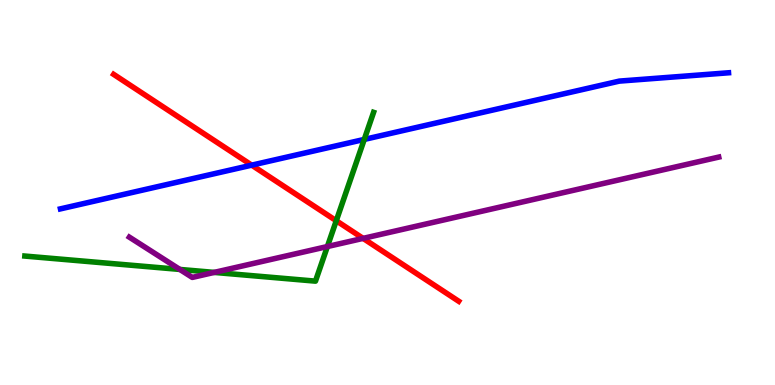[{'lines': ['blue', 'red'], 'intersections': [{'x': 3.25, 'y': 5.71}]}, {'lines': ['green', 'red'], 'intersections': [{'x': 4.34, 'y': 4.27}]}, {'lines': ['purple', 'red'], 'intersections': [{'x': 4.69, 'y': 3.81}]}, {'lines': ['blue', 'green'], 'intersections': [{'x': 4.7, 'y': 6.38}]}, {'lines': ['blue', 'purple'], 'intersections': []}, {'lines': ['green', 'purple'], 'intersections': [{'x': 2.32, 'y': 3.0}, {'x': 2.76, 'y': 2.92}, {'x': 4.22, 'y': 3.6}]}]